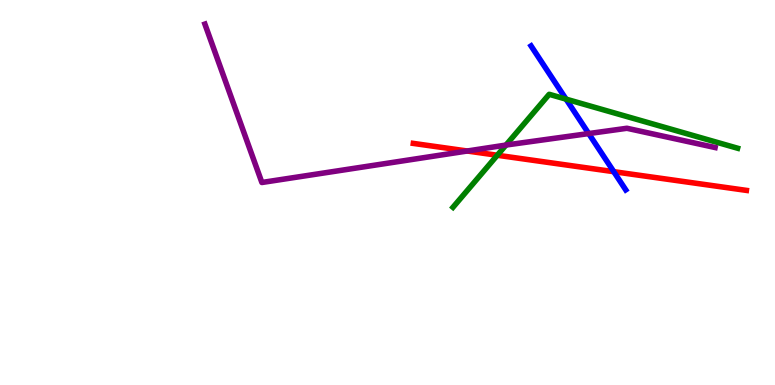[{'lines': ['blue', 'red'], 'intersections': [{'x': 7.92, 'y': 5.54}]}, {'lines': ['green', 'red'], 'intersections': [{'x': 6.42, 'y': 5.97}]}, {'lines': ['purple', 'red'], 'intersections': [{'x': 6.03, 'y': 6.08}]}, {'lines': ['blue', 'green'], 'intersections': [{'x': 7.3, 'y': 7.43}]}, {'lines': ['blue', 'purple'], 'intersections': [{'x': 7.6, 'y': 6.53}]}, {'lines': ['green', 'purple'], 'intersections': [{'x': 6.53, 'y': 6.23}]}]